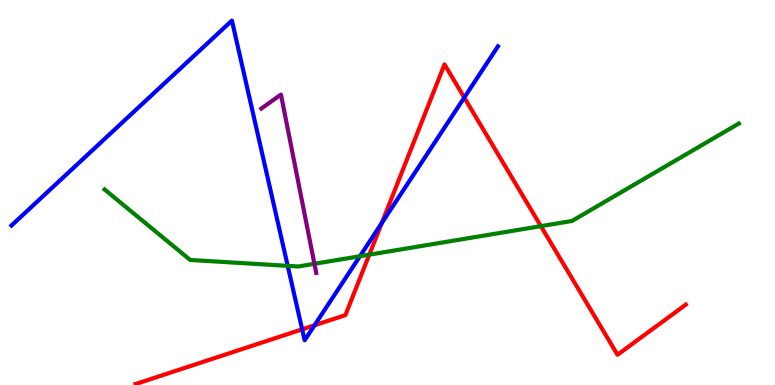[{'lines': ['blue', 'red'], 'intersections': [{'x': 3.9, 'y': 1.45}, {'x': 4.06, 'y': 1.55}, {'x': 4.93, 'y': 4.21}, {'x': 5.99, 'y': 7.47}]}, {'lines': ['green', 'red'], 'intersections': [{'x': 4.77, 'y': 3.39}, {'x': 6.98, 'y': 4.13}]}, {'lines': ['purple', 'red'], 'intersections': []}, {'lines': ['blue', 'green'], 'intersections': [{'x': 3.71, 'y': 3.09}, {'x': 4.64, 'y': 3.34}]}, {'lines': ['blue', 'purple'], 'intersections': []}, {'lines': ['green', 'purple'], 'intersections': [{'x': 4.06, 'y': 3.15}]}]